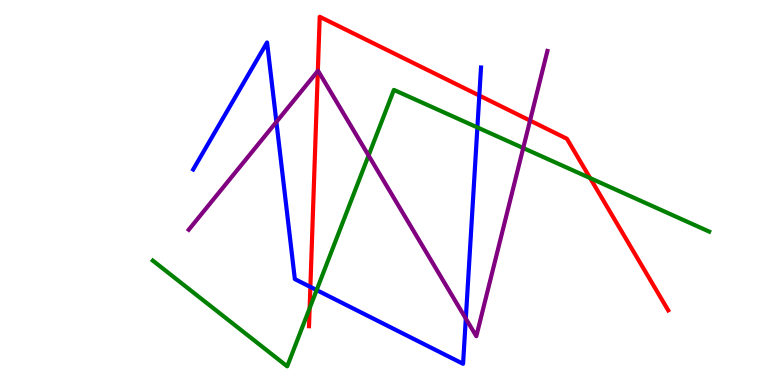[{'lines': ['blue', 'red'], 'intersections': [{'x': 4.0, 'y': 2.55}, {'x': 6.18, 'y': 7.52}]}, {'lines': ['green', 'red'], 'intersections': [{'x': 4.0, 'y': 1.99}, {'x': 7.61, 'y': 5.37}]}, {'lines': ['purple', 'red'], 'intersections': [{'x': 4.1, 'y': 8.16}, {'x': 6.84, 'y': 6.87}]}, {'lines': ['blue', 'green'], 'intersections': [{'x': 4.09, 'y': 2.47}, {'x': 6.16, 'y': 6.69}]}, {'lines': ['blue', 'purple'], 'intersections': [{'x': 3.57, 'y': 6.83}, {'x': 6.01, 'y': 1.73}]}, {'lines': ['green', 'purple'], 'intersections': [{'x': 4.76, 'y': 5.96}, {'x': 6.75, 'y': 6.16}]}]